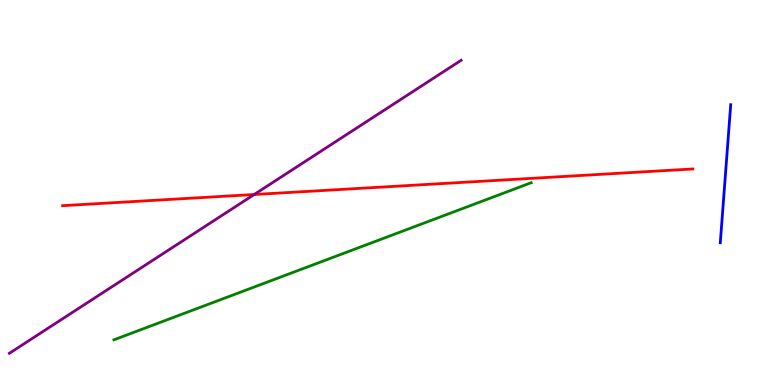[{'lines': ['blue', 'red'], 'intersections': []}, {'lines': ['green', 'red'], 'intersections': []}, {'lines': ['purple', 'red'], 'intersections': [{'x': 3.28, 'y': 4.95}]}, {'lines': ['blue', 'green'], 'intersections': []}, {'lines': ['blue', 'purple'], 'intersections': []}, {'lines': ['green', 'purple'], 'intersections': []}]